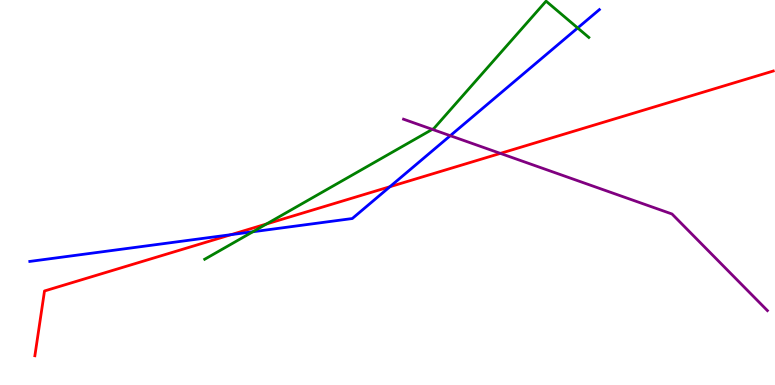[{'lines': ['blue', 'red'], 'intersections': [{'x': 2.98, 'y': 3.91}, {'x': 5.03, 'y': 5.15}]}, {'lines': ['green', 'red'], 'intersections': [{'x': 3.44, 'y': 4.18}]}, {'lines': ['purple', 'red'], 'intersections': [{'x': 6.46, 'y': 6.02}]}, {'lines': ['blue', 'green'], 'intersections': [{'x': 3.26, 'y': 3.98}, {'x': 7.45, 'y': 9.27}]}, {'lines': ['blue', 'purple'], 'intersections': [{'x': 5.81, 'y': 6.48}]}, {'lines': ['green', 'purple'], 'intersections': [{'x': 5.58, 'y': 6.64}]}]